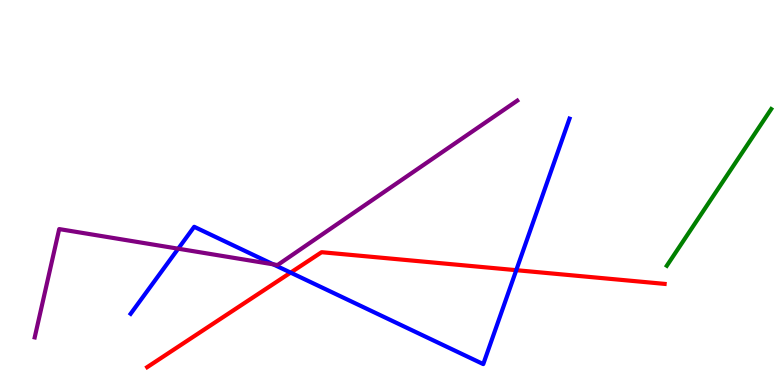[{'lines': ['blue', 'red'], 'intersections': [{'x': 3.75, 'y': 2.92}, {'x': 6.66, 'y': 2.98}]}, {'lines': ['green', 'red'], 'intersections': []}, {'lines': ['purple', 'red'], 'intersections': []}, {'lines': ['blue', 'green'], 'intersections': []}, {'lines': ['blue', 'purple'], 'intersections': [{'x': 2.3, 'y': 3.54}, {'x': 3.53, 'y': 3.13}]}, {'lines': ['green', 'purple'], 'intersections': []}]